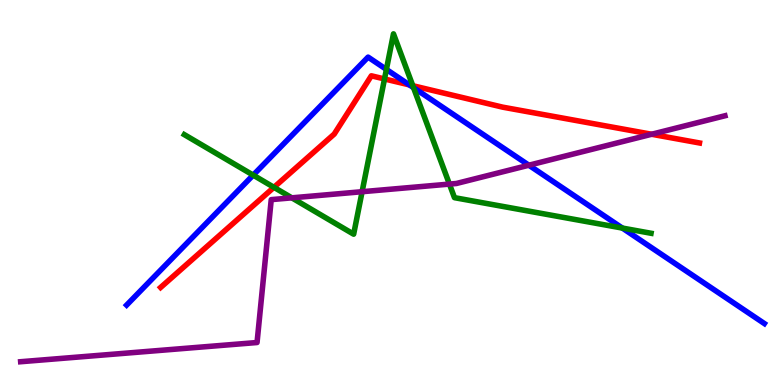[{'lines': ['blue', 'red'], 'intersections': [{'x': 5.28, 'y': 7.79}]}, {'lines': ['green', 'red'], 'intersections': [{'x': 3.53, 'y': 5.13}, {'x': 4.96, 'y': 7.95}, {'x': 5.33, 'y': 7.77}]}, {'lines': ['purple', 'red'], 'intersections': [{'x': 8.41, 'y': 6.51}]}, {'lines': ['blue', 'green'], 'intersections': [{'x': 3.27, 'y': 5.45}, {'x': 4.99, 'y': 8.2}, {'x': 5.34, 'y': 7.72}, {'x': 8.03, 'y': 4.08}]}, {'lines': ['blue', 'purple'], 'intersections': [{'x': 6.82, 'y': 5.71}]}, {'lines': ['green', 'purple'], 'intersections': [{'x': 3.77, 'y': 4.86}, {'x': 4.67, 'y': 5.02}, {'x': 5.8, 'y': 5.22}]}]